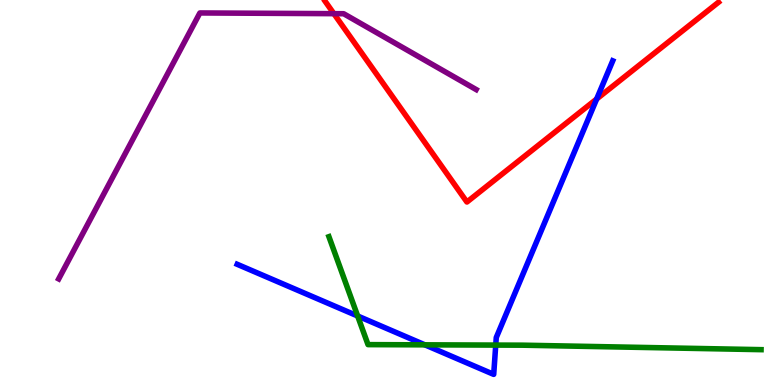[{'lines': ['blue', 'red'], 'intersections': [{'x': 7.7, 'y': 7.43}]}, {'lines': ['green', 'red'], 'intersections': []}, {'lines': ['purple', 'red'], 'intersections': [{'x': 4.31, 'y': 9.65}]}, {'lines': ['blue', 'green'], 'intersections': [{'x': 4.61, 'y': 1.79}, {'x': 5.48, 'y': 1.04}, {'x': 6.4, 'y': 1.04}]}, {'lines': ['blue', 'purple'], 'intersections': []}, {'lines': ['green', 'purple'], 'intersections': []}]